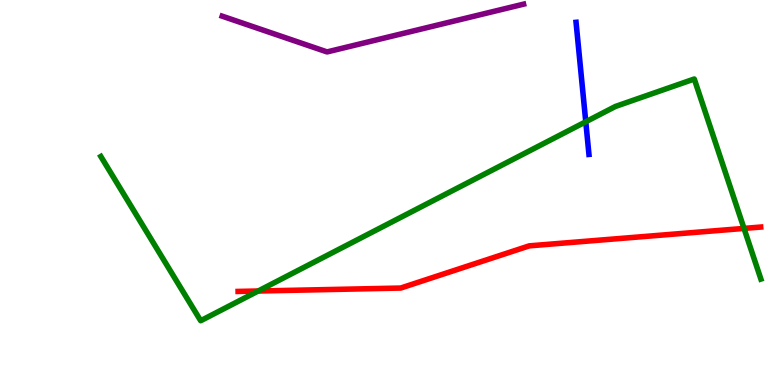[{'lines': ['blue', 'red'], 'intersections': []}, {'lines': ['green', 'red'], 'intersections': [{'x': 3.33, 'y': 2.44}, {'x': 9.6, 'y': 4.07}]}, {'lines': ['purple', 'red'], 'intersections': []}, {'lines': ['blue', 'green'], 'intersections': [{'x': 7.56, 'y': 6.84}]}, {'lines': ['blue', 'purple'], 'intersections': []}, {'lines': ['green', 'purple'], 'intersections': []}]